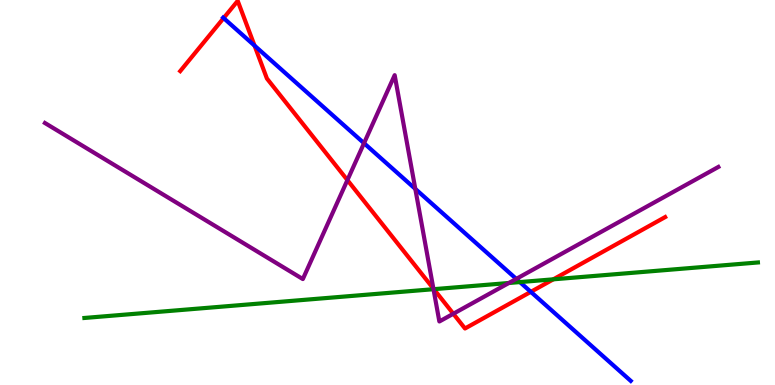[{'lines': ['blue', 'red'], 'intersections': [{'x': 2.89, 'y': 9.53}, {'x': 3.28, 'y': 8.81}, {'x': 6.85, 'y': 2.42}]}, {'lines': ['green', 'red'], 'intersections': [{'x': 5.6, 'y': 2.49}, {'x': 7.14, 'y': 2.74}]}, {'lines': ['purple', 'red'], 'intersections': [{'x': 4.48, 'y': 5.32}, {'x': 5.59, 'y': 2.5}, {'x': 5.85, 'y': 1.85}]}, {'lines': ['blue', 'green'], 'intersections': [{'x': 6.71, 'y': 2.67}]}, {'lines': ['blue', 'purple'], 'intersections': [{'x': 4.7, 'y': 6.28}, {'x': 5.36, 'y': 5.09}, {'x': 6.66, 'y': 2.76}]}, {'lines': ['green', 'purple'], 'intersections': [{'x': 5.59, 'y': 2.49}, {'x': 6.57, 'y': 2.65}]}]